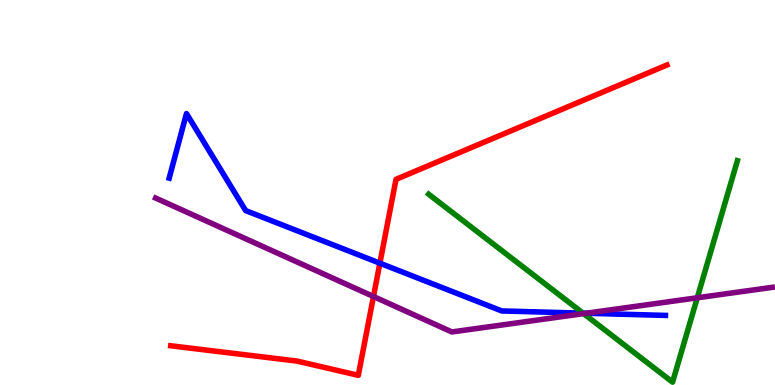[{'lines': ['blue', 'red'], 'intersections': [{'x': 4.9, 'y': 3.16}]}, {'lines': ['green', 'red'], 'intersections': []}, {'lines': ['purple', 'red'], 'intersections': [{'x': 4.82, 'y': 2.3}]}, {'lines': ['blue', 'green'], 'intersections': [{'x': 7.52, 'y': 1.87}]}, {'lines': ['blue', 'purple'], 'intersections': [{'x': 7.56, 'y': 1.86}]}, {'lines': ['green', 'purple'], 'intersections': [{'x': 7.53, 'y': 1.85}, {'x': 9.0, 'y': 2.27}]}]